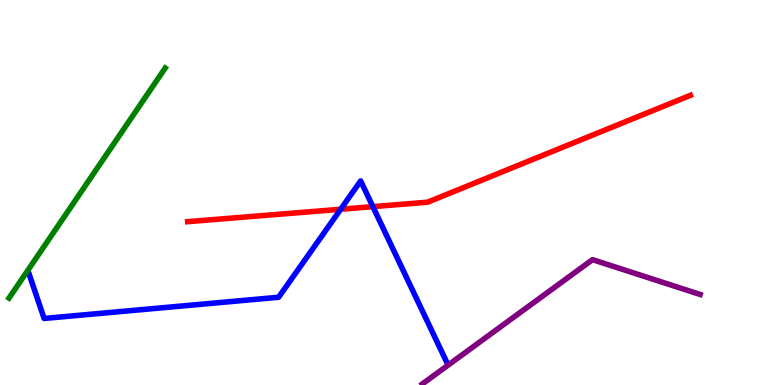[{'lines': ['blue', 'red'], 'intersections': [{'x': 4.4, 'y': 4.56}, {'x': 4.81, 'y': 4.63}]}, {'lines': ['green', 'red'], 'intersections': []}, {'lines': ['purple', 'red'], 'intersections': []}, {'lines': ['blue', 'green'], 'intersections': []}, {'lines': ['blue', 'purple'], 'intersections': []}, {'lines': ['green', 'purple'], 'intersections': []}]